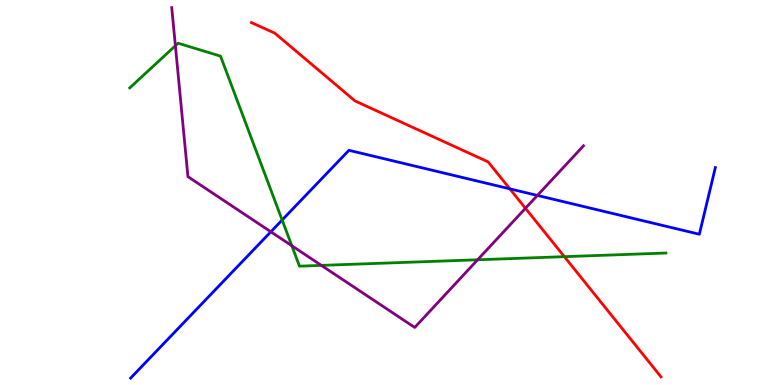[{'lines': ['blue', 'red'], 'intersections': [{'x': 6.58, 'y': 5.1}]}, {'lines': ['green', 'red'], 'intersections': [{'x': 7.28, 'y': 3.33}]}, {'lines': ['purple', 'red'], 'intersections': [{'x': 6.78, 'y': 4.59}]}, {'lines': ['blue', 'green'], 'intersections': [{'x': 3.64, 'y': 4.29}]}, {'lines': ['blue', 'purple'], 'intersections': [{'x': 3.49, 'y': 3.98}, {'x': 6.93, 'y': 4.92}]}, {'lines': ['green', 'purple'], 'intersections': [{'x': 2.26, 'y': 8.81}, {'x': 3.77, 'y': 3.62}, {'x': 4.15, 'y': 3.11}, {'x': 6.16, 'y': 3.25}]}]